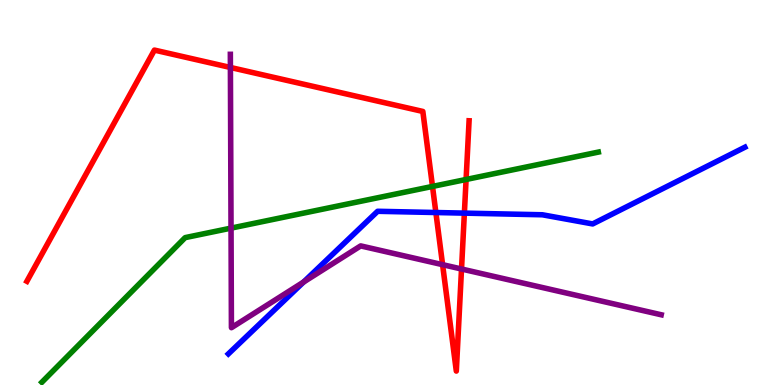[{'lines': ['blue', 'red'], 'intersections': [{'x': 5.62, 'y': 4.48}, {'x': 5.99, 'y': 4.46}]}, {'lines': ['green', 'red'], 'intersections': [{'x': 5.58, 'y': 5.16}, {'x': 6.01, 'y': 5.34}]}, {'lines': ['purple', 'red'], 'intersections': [{'x': 2.97, 'y': 8.25}, {'x': 5.71, 'y': 3.13}, {'x': 5.96, 'y': 3.01}]}, {'lines': ['blue', 'green'], 'intersections': []}, {'lines': ['blue', 'purple'], 'intersections': [{'x': 3.92, 'y': 2.67}]}, {'lines': ['green', 'purple'], 'intersections': [{'x': 2.98, 'y': 4.07}]}]